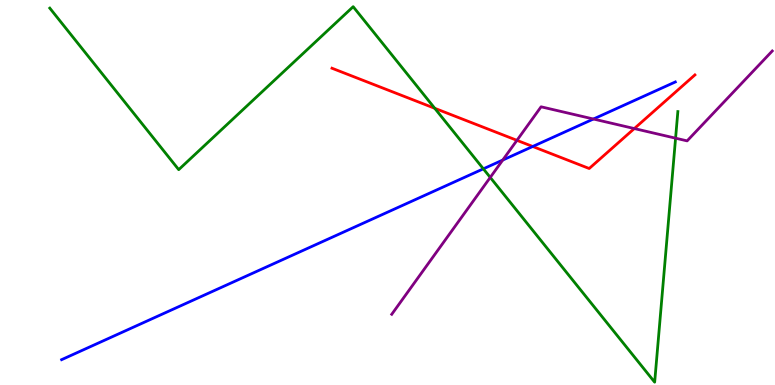[{'lines': ['blue', 'red'], 'intersections': [{'x': 6.87, 'y': 6.2}]}, {'lines': ['green', 'red'], 'intersections': [{'x': 5.61, 'y': 7.19}]}, {'lines': ['purple', 'red'], 'intersections': [{'x': 6.67, 'y': 6.35}, {'x': 8.18, 'y': 6.66}]}, {'lines': ['blue', 'green'], 'intersections': [{'x': 6.24, 'y': 5.61}]}, {'lines': ['blue', 'purple'], 'intersections': [{'x': 6.49, 'y': 5.84}, {'x': 7.66, 'y': 6.91}]}, {'lines': ['green', 'purple'], 'intersections': [{'x': 6.33, 'y': 5.39}, {'x': 8.72, 'y': 6.41}]}]